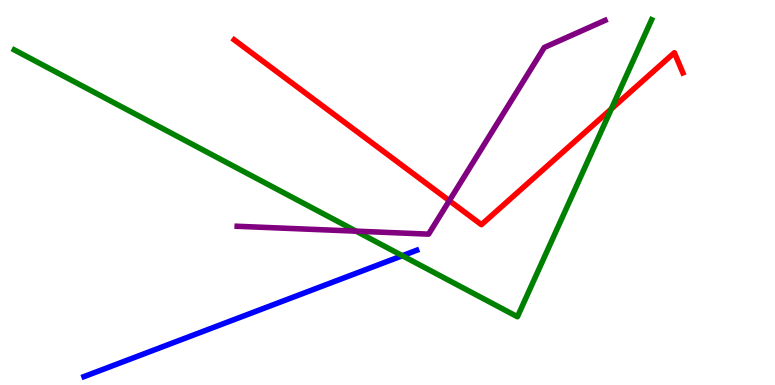[{'lines': ['blue', 'red'], 'intersections': []}, {'lines': ['green', 'red'], 'intersections': [{'x': 7.89, 'y': 7.17}]}, {'lines': ['purple', 'red'], 'intersections': [{'x': 5.8, 'y': 4.79}]}, {'lines': ['blue', 'green'], 'intersections': [{'x': 5.19, 'y': 3.36}]}, {'lines': ['blue', 'purple'], 'intersections': []}, {'lines': ['green', 'purple'], 'intersections': [{'x': 4.59, 'y': 4.0}]}]